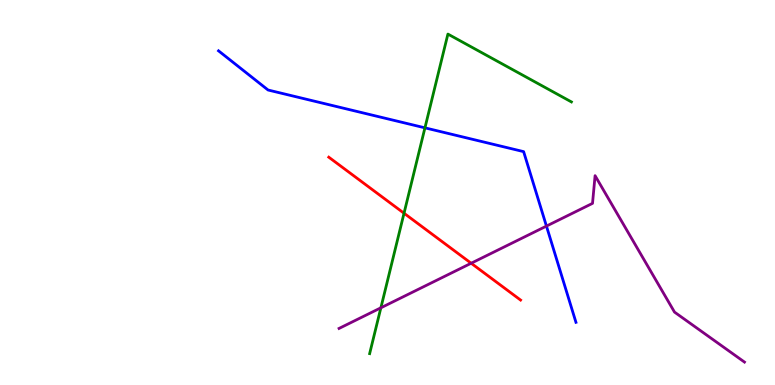[{'lines': ['blue', 'red'], 'intersections': []}, {'lines': ['green', 'red'], 'intersections': [{'x': 5.21, 'y': 4.46}]}, {'lines': ['purple', 'red'], 'intersections': [{'x': 6.08, 'y': 3.16}]}, {'lines': ['blue', 'green'], 'intersections': [{'x': 5.48, 'y': 6.68}]}, {'lines': ['blue', 'purple'], 'intersections': [{'x': 7.05, 'y': 4.13}]}, {'lines': ['green', 'purple'], 'intersections': [{'x': 4.91, 'y': 2.01}]}]